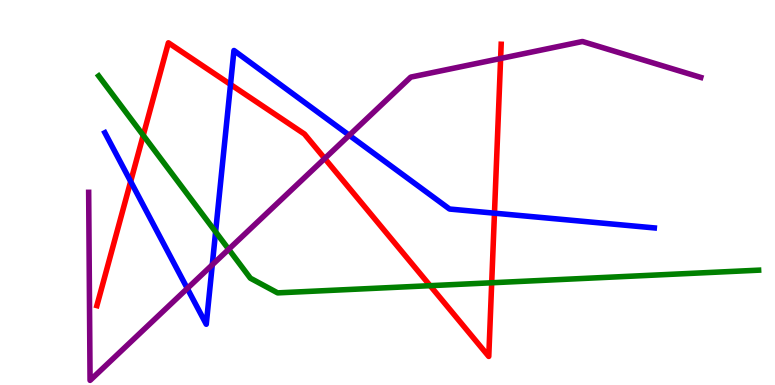[{'lines': ['blue', 'red'], 'intersections': [{'x': 1.69, 'y': 5.29}, {'x': 2.97, 'y': 7.81}, {'x': 6.38, 'y': 4.46}]}, {'lines': ['green', 'red'], 'intersections': [{'x': 1.85, 'y': 6.49}, {'x': 5.55, 'y': 2.58}, {'x': 6.34, 'y': 2.66}]}, {'lines': ['purple', 'red'], 'intersections': [{'x': 4.19, 'y': 5.88}, {'x': 6.46, 'y': 8.48}]}, {'lines': ['blue', 'green'], 'intersections': [{'x': 2.78, 'y': 3.98}]}, {'lines': ['blue', 'purple'], 'intersections': [{'x': 2.42, 'y': 2.51}, {'x': 2.74, 'y': 3.12}, {'x': 4.51, 'y': 6.49}]}, {'lines': ['green', 'purple'], 'intersections': [{'x': 2.95, 'y': 3.52}]}]